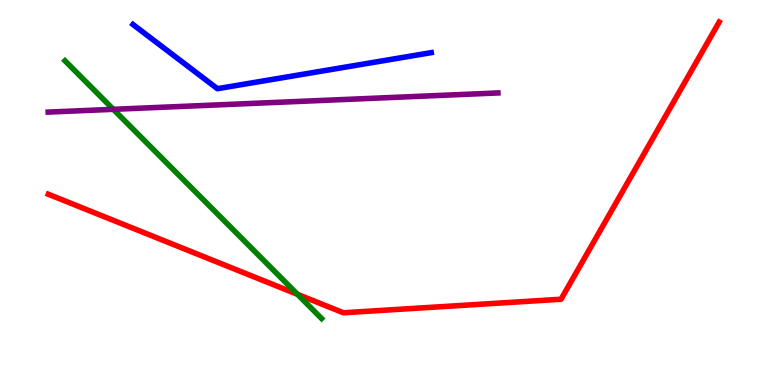[{'lines': ['blue', 'red'], 'intersections': []}, {'lines': ['green', 'red'], 'intersections': [{'x': 3.84, 'y': 2.36}]}, {'lines': ['purple', 'red'], 'intersections': []}, {'lines': ['blue', 'green'], 'intersections': []}, {'lines': ['blue', 'purple'], 'intersections': []}, {'lines': ['green', 'purple'], 'intersections': [{'x': 1.46, 'y': 7.16}]}]